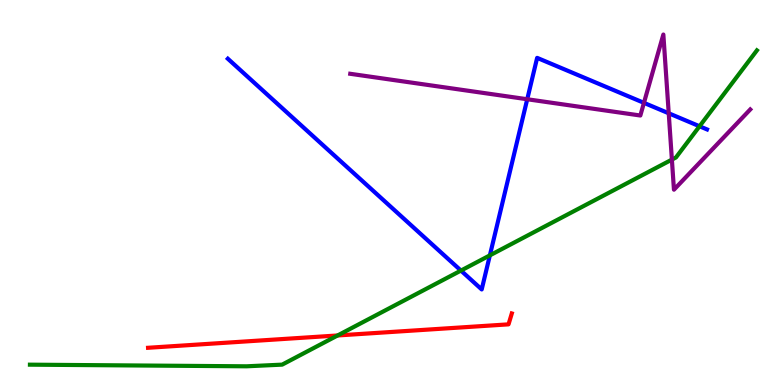[{'lines': ['blue', 'red'], 'intersections': []}, {'lines': ['green', 'red'], 'intersections': [{'x': 4.36, 'y': 1.29}]}, {'lines': ['purple', 'red'], 'intersections': []}, {'lines': ['blue', 'green'], 'intersections': [{'x': 5.95, 'y': 2.97}, {'x': 6.32, 'y': 3.37}, {'x': 9.03, 'y': 6.72}]}, {'lines': ['blue', 'purple'], 'intersections': [{'x': 6.8, 'y': 7.42}, {'x': 8.31, 'y': 7.33}, {'x': 8.63, 'y': 7.06}]}, {'lines': ['green', 'purple'], 'intersections': [{'x': 8.67, 'y': 5.85}]}]